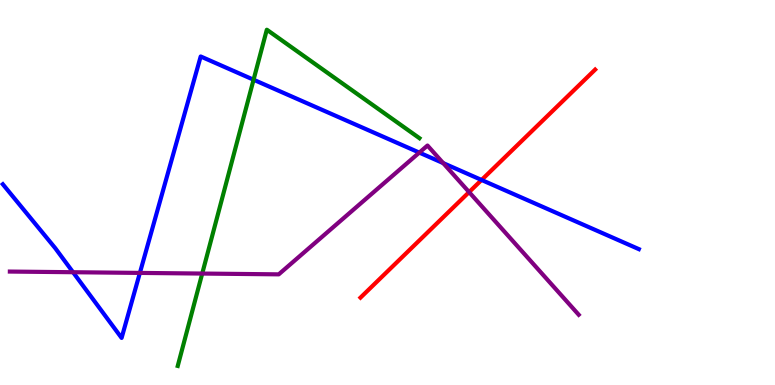[{'lines': ['blue', 'red'], 'intersections': [{'x': 6.21, 'y': 5.33}]}, {'lines': ['green', 'red'], 'intersections': []}, {'lines': ['purple', 'red'], 'intersections': [{'x': 6.05, 'y': 5.01}]}, {'lines': ['blue', 'green'], 'intersections': [{'x': 3.27, 'y': 7.93}]}, {'lines': ['blue', 'purple'], 'intersections': [{'x': 0.942, 'y': 2.93}, {'x': 1.8, 'y': 2.91}, {'x': 5.41, 'y': 6.04}, {'x': 5.72, 'y': 5.76}]}, {'lines': ['green', 'purple'], 'intersections': [{'x': 2.61, 'y': 2.89}]}]